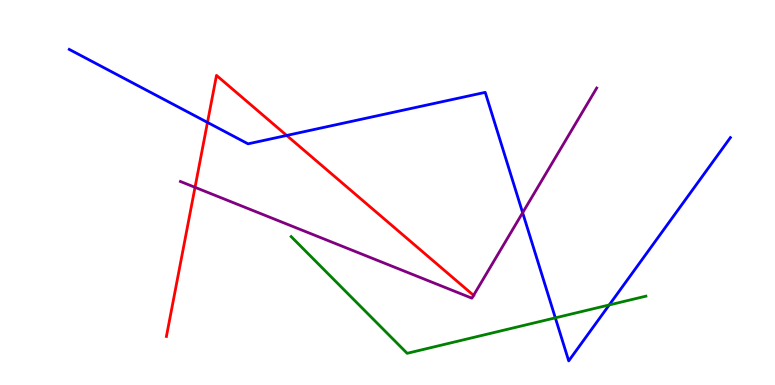[{'lines': ['blue', 'red'], 'intersections': [{'x': 2.68, 'y': 6.82}, {'x': 3.7, 'y': 6.48}]}, {'lines': ['green', 'red'], 'intersections': []}, {'lines': ['purple', 'red'], 'intersections': [{'x': 2.52, 'y': 5.13}, {'x': 6.11, 'y': 2.33}]}, {'lines': ['blue', 'green'], 'intersections': [{'x': 7.17, 'y': 1.74}, {'x': 7.86, 'y': 2.08}]}, {'lines': ['blue', 'purple'], 'intersections': [{'x': 6.74, 'y': 4.47}]}, {'lines': ['green', 'purple'], 'intersections': []}]